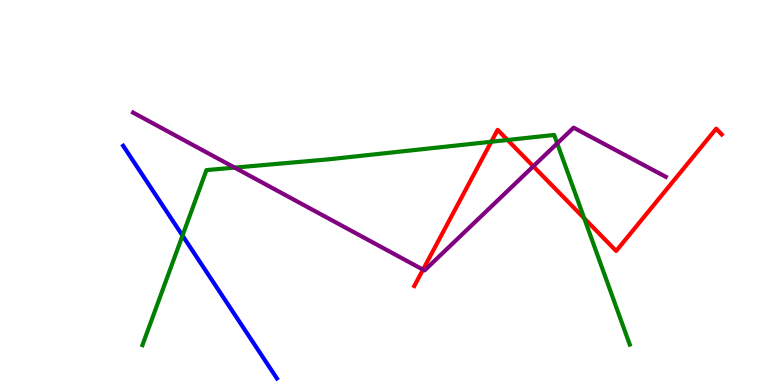[{'lines': ['blue', 'red'], 'intersections': []}, {'lines': ['green', 'red'], 'intersections': [{'x': 6.34, 'y': 6.32}, {'x': 6.55, 'y': 6.36}, {'x': 7.54, 'y': 4.33}]}, {'lines': ['purple', 'red'], 'intersections': [{'x': 5.46, 'y': 3.0}, {'x': 6.88, 'y': 5.68}]}, {'lines': ['blue', 'green'], 'intersections': [{'x': 2.35, 'y': 3.88}]}, {'lines': ['blue', 'purple'], 'intersections': []}, {'lines': ['green', 'purple'], 'intersections': [{'x': 3.03, 'y': 5.65}, {'x': 7.19, 'y': 6.28}]}]